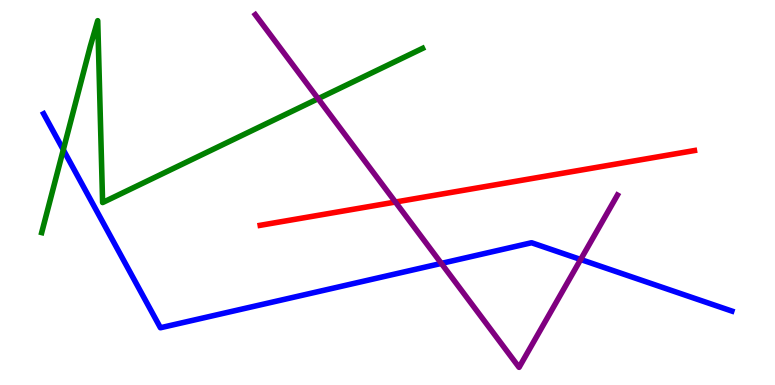[{'lines': ['blue', 'red'], 'intersections': []}, {'lines': ['green', 'red'], 'intersections': []}, {'lines': ['purple', 'red'], 'intersections': [{'x': 5.1, 'y': 4.75}]}, {'lines': ['blue', 'green'], 'intersections': [{'x': 0.817, 'y': 6.11}]}, {'lines': ['blue', 'purple'], 'intersections': [{'x': 5.69, 'y': 3.16}, {'x': 7.49, 'y': 3.26}]}, {'lines': ['green', 'purple'], 'intersections': [{'x': 4.11, 'y': 7.44}]}]